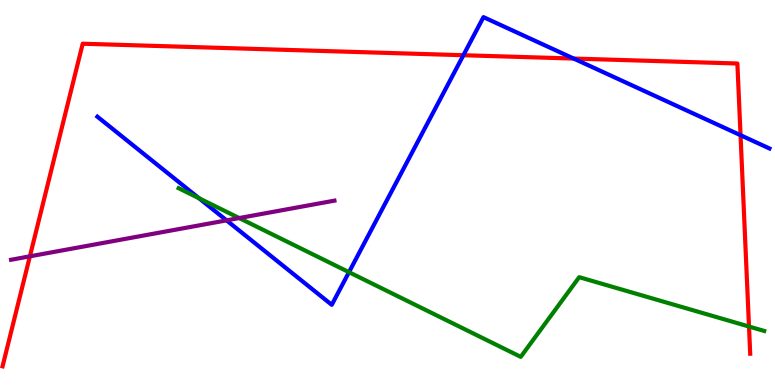[{'lines': ['blue', 'red'], 'intersections': [{'x': 5.98, 'y': 8.57}, {'x': 7.4, 'y': 8.48}, {'x': 9.56, 'y': 6.49}]}, {'lines': ['green', 'red'], 'intersections': [{'x': 9.66, 'y': 1.52}]}, {'lines': ['purple', 'red'], 'intersections': [{'x': 0.386, 'y': 3.34}]}, {'lines': ['blue', 'green'], 'intersections': [{'x': 2.57, 'y': 4.85}, {'x': 4.5, 'y': 2.93}]}, {'lines': ['blue', 'purple'], 'intersections': [{'x': 2.92, 'y': 4.28}]}, {'lines': ['green', 'purple'], 'intersections': [{'x': 3.09, 'y': 4.34}]}]